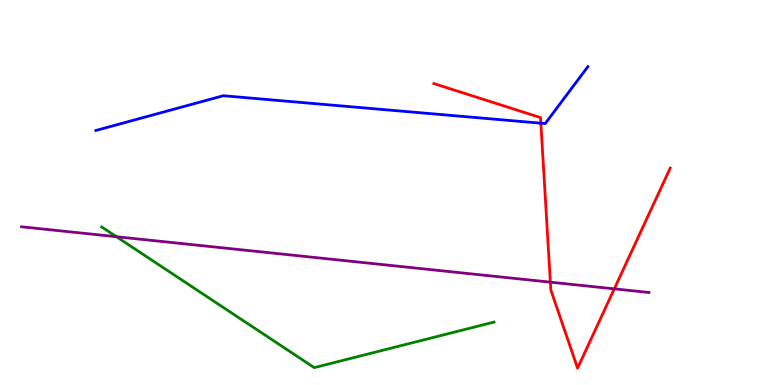[{'lines': ['blue', 'red'], 'intersections': [{'x': 6.98, 'y': 6.8}]}, {'lines': ['green', 'red'], 'intersections': []}, {'lines': ['purple', 'red'], 'intersections': [{'x': 7.1, 'y': 2.67}, {'x': 7.93, 'y': 2.5}]}, {'lines': ['blue', 'green'], 'intersections': []}, {'lines': ['blue', 'purple'], 'intersections': []}, {'lines': ['green', 'purple'], 'intersections': [{'x': 1.5, 'y': 3.85}]}]